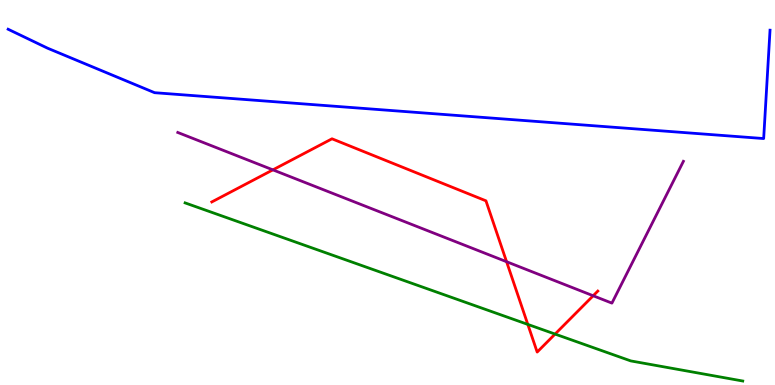[{'lines': ['blue', 'red'], 'intersections': []}, {'lines': ['green', 'red'], 'intersections': [{'x': 6.81, 'y': 1.57}, {'x': 7.16, 'y': 1.32}]}, {'lines': ['purple', 'red'], 'intersections': [{'x': 3.52, 'y': 5.59}, {'x': 6.54, 'y': 3.2}, {'x': 7.65, 'y': 2.32}]}, {'lines': ['blue', 'green'], 'intersections': []}, {'lines': ['blue', 'purple'], 'intersections': []}, {'lines': ['green', 'purple'], 'intersections': []}]